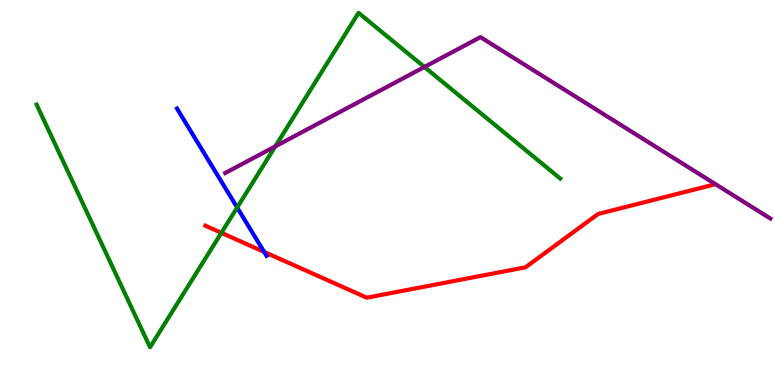[{'lines': ['blue', 'red'], 'intersections': [{'x': 3.41, 'y': 3.46}]}, {'lines': ['green', 'red'], 'intersections': [{'x': 2.86, 'y': 3.95}]}, {'lines': ['purple', 'red'], 'intersections': []}, {'lines': ['blue', 'green'], 'intersections': [{'x': 3.06, 'y': 4.61}]}, {'lines': ['blue', 'purple'], 'intersections': []}, {'lines': ['green', 'purple'], 'intersections': [{'x': 3.55, 'y': 6.2}, {'x': 5.48, 'y': 8.26}]}]